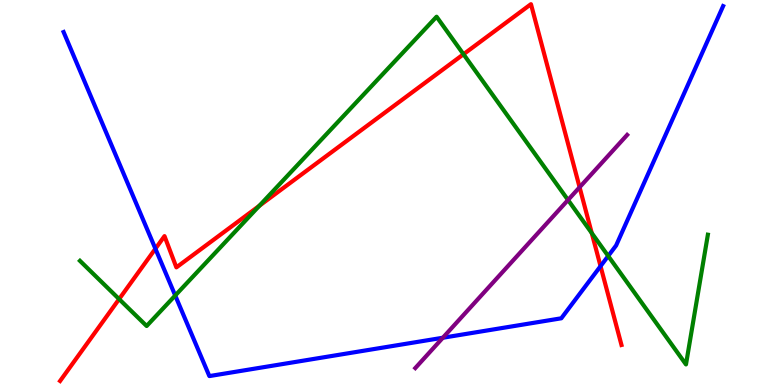[{'lines': ['blue', 'red'], 'intersections': [{'x': 2.01, 'y': 3.54}, {'x': 7.75, 'y': 3.09}]}, {'lines': ['green', 'red'], 'intersections': [{'x': 1.54, 'y': 2.23}, {'x': 3.35, 'y': 4.65}, {'x': 5.98, 'y': 8.59}, {'x': 7.64, 'y': 3.95}]}, {'lines': ['purple', 'red'], 'intersections': [{'x': 7.48, 'y': 5.14}]}, {'lines': ['blue', 'green'], 'intersections': [{'x': 2.26, 'y': 2.32}, {'x': 7.85, 'y': 3.35}]}, {'lines': ['blue', 'purple'], 'intersections': [{'x': 5.71, 'y': 1.23}]}, {'lines': ['green', 'purple'], 'intersections': [{'x': 7.33, 'y': 4.81}]}]